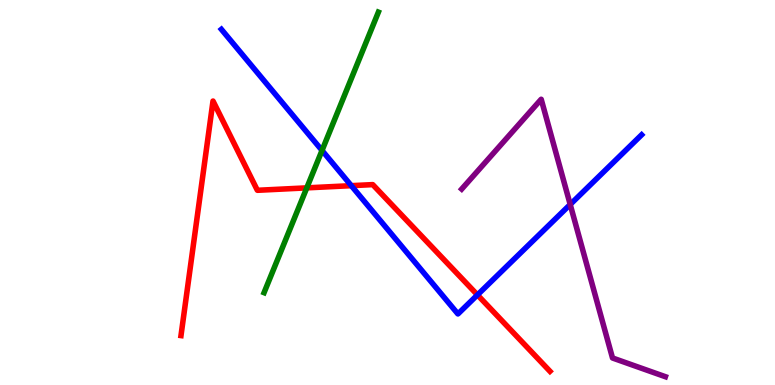[{'lines': ['blue', 'red'], 'intersections': [{'x': 4.53, 'y': 5.18}, {'x': 6.16, 'y': 2.34}]}, {'lines': ['green', 'red'], 'intersections': [{'x': 3.96, 'y': 5.12}]}, {'lines': ['purple', 'red'], 'intersections': []}, {'lines': ['blue', 'green'], 'intersections': [{'x': 4.16, 'y': 6.09}]}, {'lines': ['blue', 'purple'], 'intersections': [{'x': 7.36, 'y': 4.69}]}, {'lines': ['green', 'purple'], 'intersections': []}]